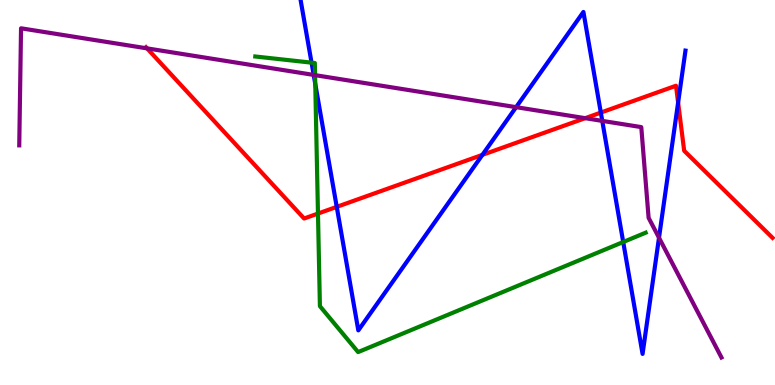[{'lines': ['blue', 'red'], 'intersections': [{'x': 4.35, 'y': 4.63}, {'x': 6.22, 'y': 5.98}, {'x': 7.75, 'y': 7.08}, {'x': 8.75, 'y': 7.33}]}, {'lines': ['green', 'red'], 'intersections': [{'x': 4.1, 'y': 4.45}]}, {'lines': ['purple', 'red'], 'intersections': [{'x': 1.9, 'y': 8.74}, {'x': 7.55, 'y': 6.93}]}, {'lines': ['blue', 'green'], 'intersections': [{'x': 4.02, 'y': 8.37}, {'x': 4.07, 'y': 7.82}, {'x': 8.04, 'y': 3.71}]}, {'lines': ['blue', 'purple'], 'intersections': [{'x': 4.05, 'y': 8.05}, {'x': 6.66, 'y': 7.22}, {'x': 7.77, 'y': 6.86}, {'x': 8.5, 'y': 3.82}]}, {'lines': ['green', 'purple'], 'intersections': [{'x': 4.07, 'y': 8.05}]}]